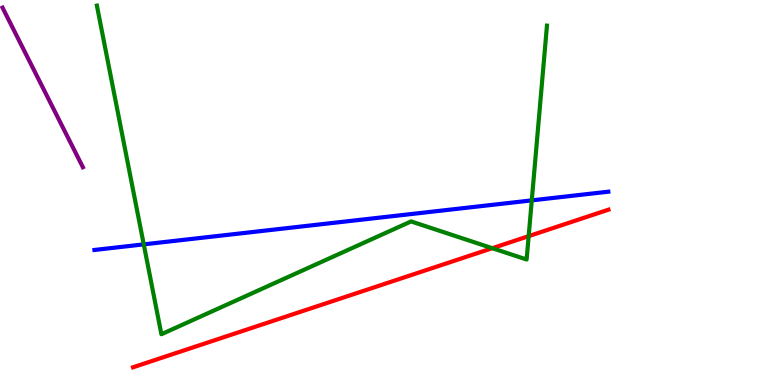[{'lines': ['blue', 'red'], 'intersections': []}, {'lines': ['green', 'red'], 'intersections': [{'x': 6.35, 'y': 3.55}, {'x': 6.82, 'y': 3.87}]}, {'lines': ['purple', 'red'], 'intersections': []}, {'lines': ['blue', 'green'], 'intersections': [{'x': 1.85, 'y': 3.65}, {'x': 6.86, 'y': 4.8}]}, {'lines': ['blue', 'purple'], 'intersections': []}, {'lines': ['green', 'purple'], 'intersections': []}]